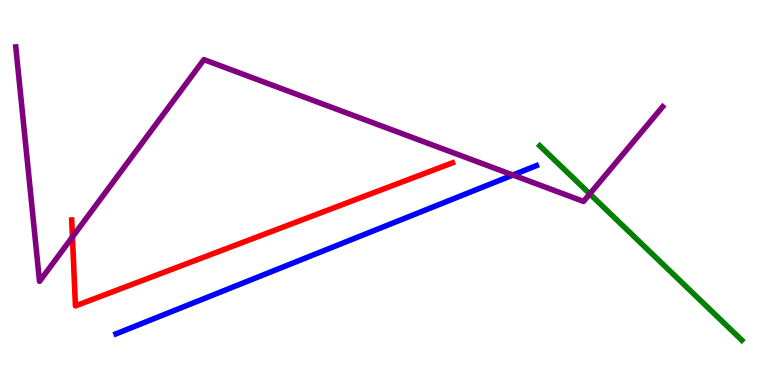[{'lines': ['blue', 'red'], 'intersections': []}, {'lines': ['green', 'red'], 'intersections': []}, {'lines': ['purple', 'red'], 'intersections': [{'x': 0.935, 'y': 3.85}]}, {'lines': ['blue', 'green'], 'intersections': []}, {'lines': ['blue', 'purple'], 'intersections': [{'x': 6.62, 'y': 5.45}]}, {'lines': ['green', 'purple'], 'intersections': [{'x': 7.61, 'y': 4.96}]}]